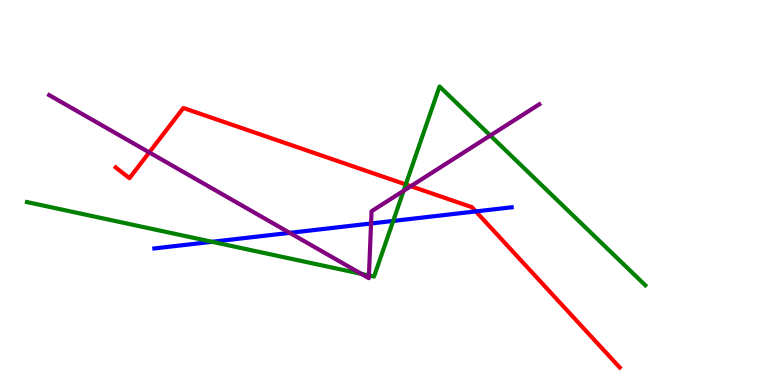[{'lines': ['blue', 'red'], 'intersections': [{'x': 6.14, 'y': 4.51}]}, {'lines': ['green', 'red'], 'intersections': [{'x': 5.24, 'y': 5.21}]}, {'lines': ['purple', 'red'], 'intersections': [{'x': 1.93, 'y': 6.04}, {'x': 5.3, 'y': 5.16}]}, {'lines': ['blue', 'green'], 'intersections': [{'x': 2.74, 'y': 3.72}, {'x': 5.07, 'y': 4.26}]}, {'lines': ['blue', 'purple'], 'intersections': [{'x': 3.74, 'y': 3.95}, {'x': 4.79, 'y': 4.2}]}, {'lines': ['green', 'purple'], 'intersections': [{'x': 4.66, 'y': 2.89}, {'x': 4.76, 'y': 2.84}, {'x': 5.21, 'y': 5.04}, {'x': 6.33, 'y': 6.48}]}]